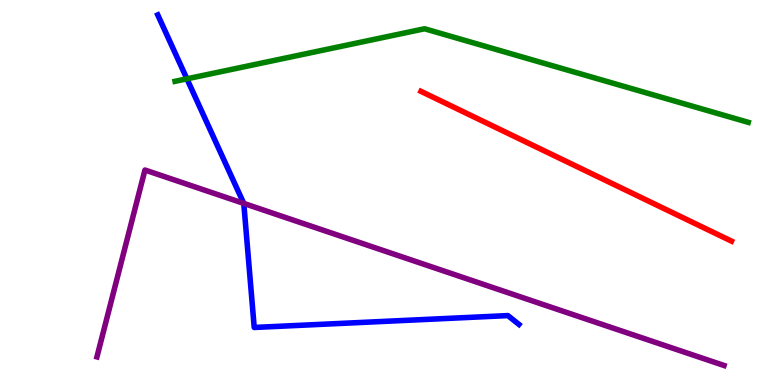[{'lines': ['blue', 'red'], 'intersections': []}, {'lines': ['green', 'red'], 'intersections': []}, {'lines': ['purple', 'red'], 'intersections': []}, {'lines': ['blue', 'green'], 'intersections': [{'x': 2.41, 'y': 7.95}]}, {'lines': ['blue', 'purple'], 'intersections': [{'x': 3.15, 'y': 4.72}]}, {'lines': ['green', 'purple'], 'intersections': []}]